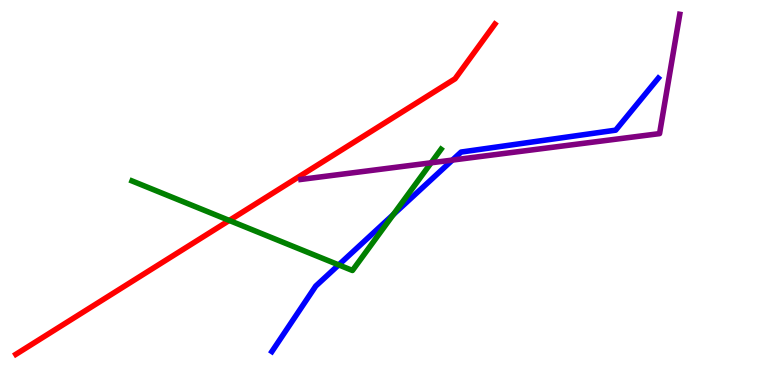[{'lines': ['blue', 'red'], 'intersections': []}, {'lines': ['green', 'red'], 'intersections': [{'x': 2.96, 'y': 4.27}]}, {'lines': ['purple', 'red'], 'intersections': []}, {'lines': ['blue', 'green'], 'intersections': [{'x': 4.37, 'y': 3.12}, {'x': 5.08, 'y': 4.43}]}, {'lines': ['blue', 'purple'], 'intersections': [{'x': 5.84, 'y': 5.84}]}, {'lines': ['green', 'purple'], 'intersections': [{'x': 5.56, 'y': 5.77}]}]